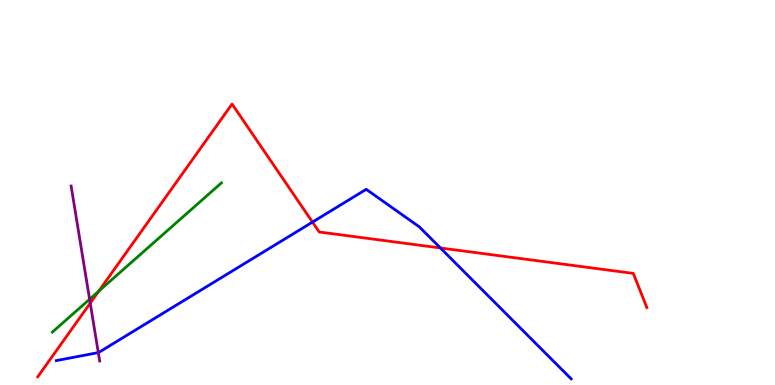[{'lines': ['blue', 'red'], 'intersections': [{'x': 4.03, 'y': 4.23}, {'x': 5.68, 'y': 3.56}]}, {'lines': ['green', 'red'], 'intersections': [{'x': 1.27, 'y': 2.44}]}, {'lines': ['purple', 'red'], 'intersections': [{'x': 1.16, 'y': 2.13}]}, {'lines': ['blue', 'green'], 'intersections': []}, {'lines': ['blue', 'purple'], 'intersections': [{'x': 1.27, 'y': 0.841}]}, {'lines': ['green', 'purple'], 'intersections': [{'x': 1.16, 'y': 2.23}]}]